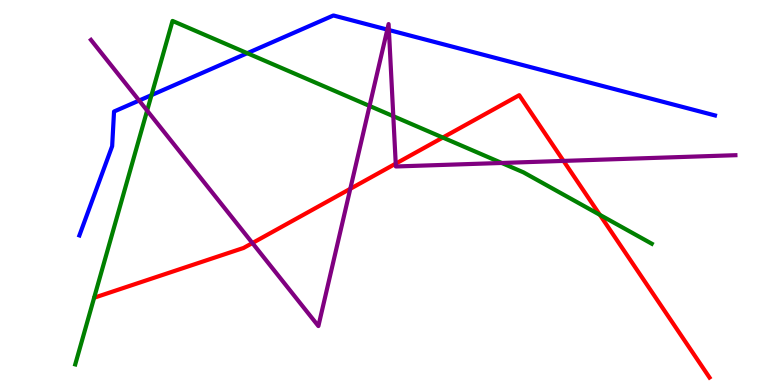[{'lines': ['blue', 'red'], 'intersections': []}, {'lines': ['green', 'red'], 'intersections': [{'x': 5.71, 'y': 6.43}, {'x': 7.74, 'y': 4.42}]}, {'lines': ['purple', 'red'], 'intersections': [{'x': 3.26, 'y': 3.69}, {'x': 4.52, 'y': 5.1}, {'x': 5.11, 'y': 5.75}, {'x': 7.27, 'y': 5.82}]}, {'lines': ['blue', 'green'], 'intersections': [{'x': 1.95, 'y': 7.53}, {'x': 3.19, 'y': 8.62}]}, {'lines': ['blue', 'purple'], 'intersections': [{'x': 1.8, 'y': 7.39}, {'x': 5.0, 'y': 9.23}, {'x': 5.02, 'y': 9.22}]}, {'lines': ['green', 'purple'], 'intersections': [{'x': 1.9, 'y': 7.13}, {'x': 4.77, 'y': 7.25}, {'x': 5.07, 'y': 6.98}, {'x': 6.47, 'y': 5.77}]}]